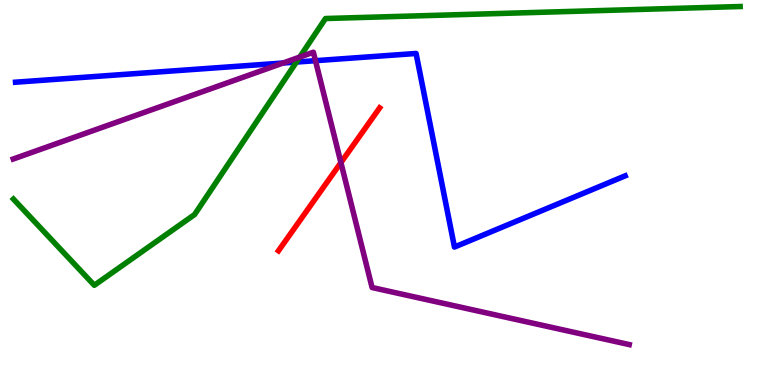[{'lines': ['blue', 'red'], 'intersections': []}, {'lines': ['green', 'red'], 'intersections': []}, {'lines': ['purple', 'red'], 'intersections': [{'x': 4.4, 'y': 5.78}]}, {'lines': ['blue', 'green'], 'intersections': [{'x': 3.82, 'y': 8.39}]}, {'lines': ['blue', 'purple'], 'intersections': [{'x': 3.65, 'y': 8.36}, {'x': 4.07, 'y': 8.42}]}, {'lines': ['green', 'purple'], 'intersections': [{'x': 3.87, 'y': 8.52}]}]